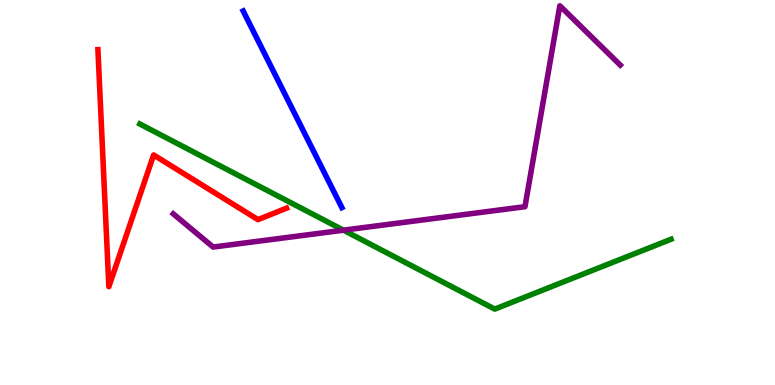[{'lines': ['blue', 'red'], 'intersections': []}, {'lines': ['green', 'red'], 'intersections': []}, {'lines': ['purple', 'red'], 'intersections': []}, {'lines': ['blue', 'green'], 'intersections': []}, {'lines': ['blue', 'purple'], 'intersections': []}, {'lines': ['green', 'purple'], 'intersections': [{'x': 4.43, 'y': 4.02}]}]